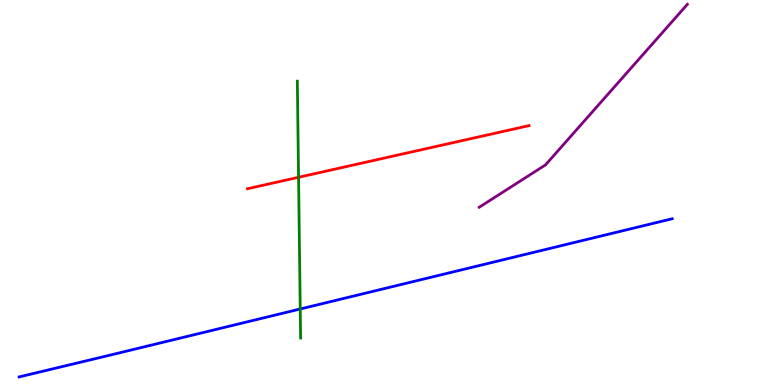[{'lines': ['blue', 'red'], 'intersections': []}, {'lines': ['green', 'red'], 'intersections': [{'x': 3.85, 'y': 5.4}]}, {'lines': ['purple', 'red'], 'intersections': []}, {'lines': ['blue', 'green'], 'intersections': [{'x': 3.87, 'y': 1.97}]}, {'lines': ['blue', 'purple'], 'intersections': []}, {'lines': ['green', 'purple'], 'intersections': []}]